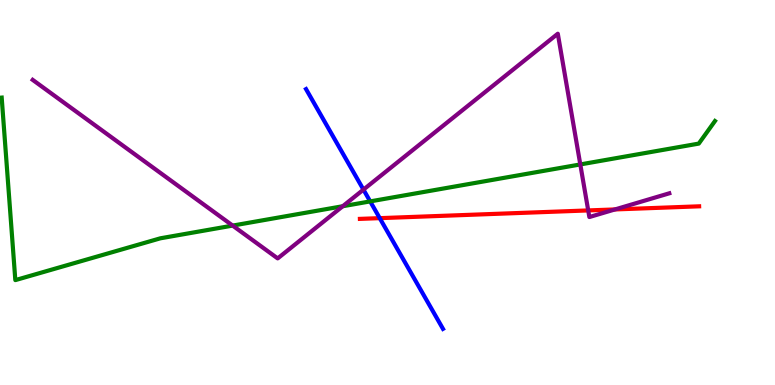[{'lines': ['blue', 'red'], 'intersections': [{'x': 4.9, 'y': 4.33}]}, {'lines': ['green', 'red'], 'intersections': []}, {'lines': ['purple', 'red'], 'intersections': [{'x': 7.59, 'y': 4.53}, {'x': 7.94, 'y': 4.56}]}, {'lines': ['blue', 'green'], 'intersections': [{'x': 4.78, 'y': 4.77}]}, {'lines': ['blue', 'purple'], 'intersections': [{'x': 4.69, 'y': 5.07}]}, {'lines': ['green', 'purple'], 'intersections': [{'x': 3.0, 'y': 4.14}, {'x': 4.42, 'y': 4.64}, {'x': 7.49, 'y': 5.73}]}]